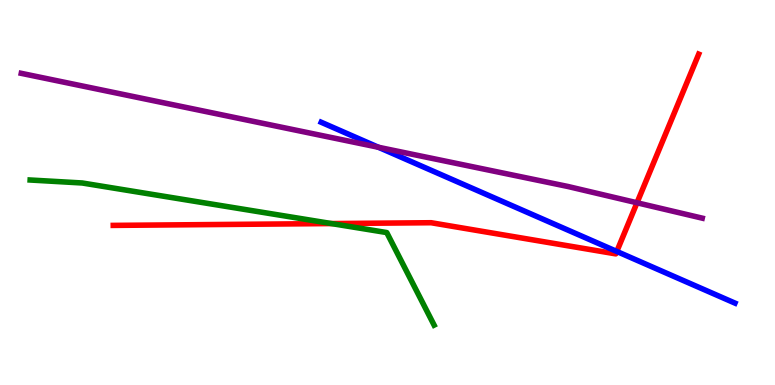[{'lines': ['blue', 'red'], 'intersections': [{'x': 7.96, 'y': 3.47}]}, {'lines': ['green', 'red'], 'intersections': [{'x': 4.28, 'y': 4.19}]}, {'lines': ['purple', 'red'], 'intersections': [{'x': 8.22, 'y': 4.73}]}, {'lines': ['blue', 'green'], 'intersections': []}, {'lines': ['blue', 'purple'], 'intersections': [{'x': 4.88, 'y': 6.17}]}, {'lines': ['green', 'purple'], 'intersections': []}]